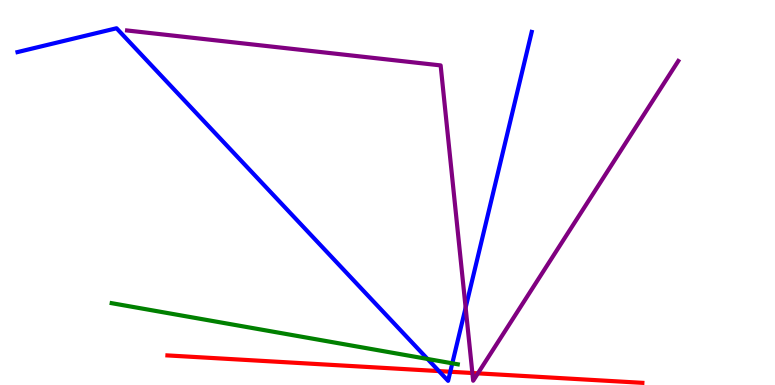[{'lines': ['blue', 'red'], 'intersections': [{'x': 5.66, 'y': 0.361}, {'x': 5.81, 'y': 0.344}]}, {'lines': ['green', 'red'], 'intersections': []}, {'lines': ['purple', 'red'], 'intersections': [{'x': 6.1, 'y': 0.311}, {'x': 6.17, 'y': 0.303}]}, {'lines': ['blue', 'green'], 'intersections': [{'x': 5.52, 'y': 0.677}, {'x': 5.84, 'y': 0.563}]}, {'lines': ['blue', 'purple'], 'intersections': [{'x': 6.01, 'y': 2.01}]}, {'lines': ['green', 'purple'], 'intersections': []}]